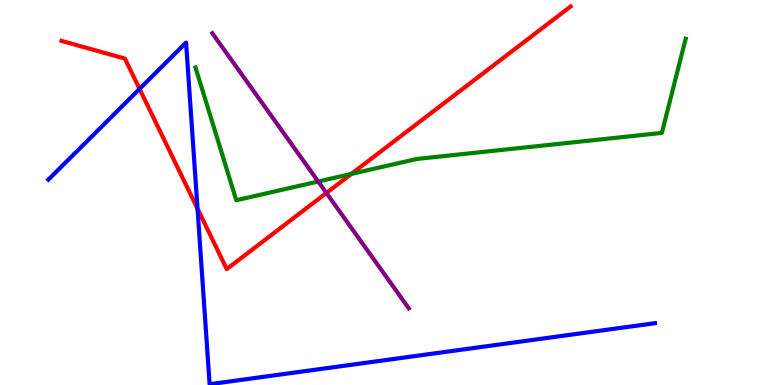[{'lines': ['blue', 'red'], 'intersections': [{'x': 1.8, 'y': 7.69}, {'x': 2.55, 'y': 4.58}]}, {'lines': ['green', 'red'], 'intersections': [{'x': 4.53, 'y': 5.48}]}, {'lines': ['purple', 'red'], 'intersections': [{'x': 4.21, 'y': 4.99}]}, {'lines': ['blue', 'green'], 'intersections': []}, {'lines': ['blue', 'purple'], 'intersections': []}, {'lines': ['green', 'purple'], 'intersections': [{'x': 4.11, 'y': 5.29}]}]